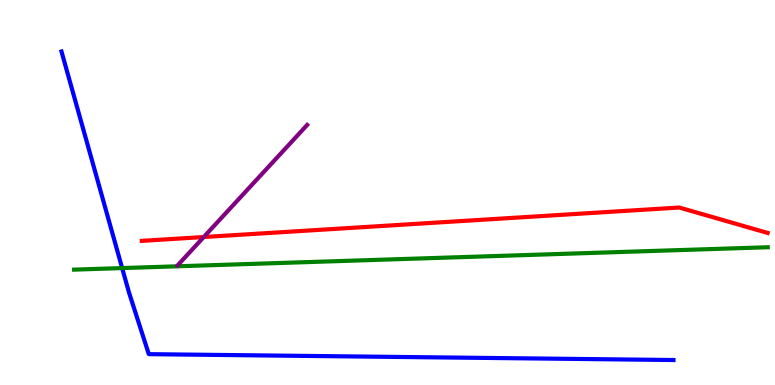[{'lines': ['blue', 'red'], 'intersections': []}, {'lines': ['green', 'red'], 'intersections': []}, {'lines': ['purple', 'red'], 'intersections': [{'x': 2.63, 'y': 3.84}]}, {'lines': ['blue', 'green'], 'intersections': [{'x': 1.58, 'y': 3.04}]}, {'lines': ['blue', 'purple'], 'intersections': []}, {'lines': ['green', 'purple'], 'intersections': []}]